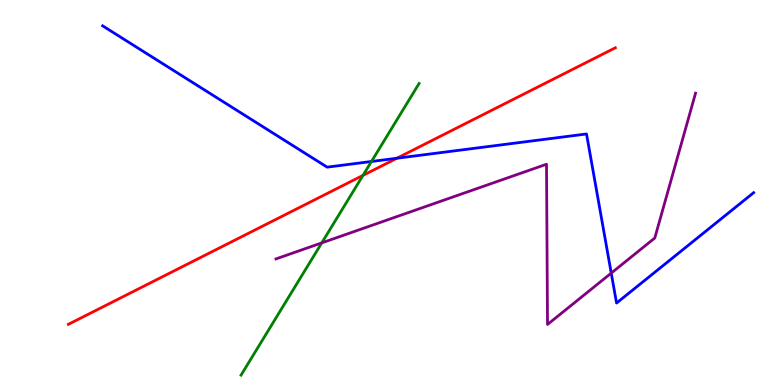[{'lines': ['blue', 'red'], 'intersections': [{'x': 5.12, 'y': 5.89}]}, {'lines': ['green', 'red'], 'intersections': [{'x': 4.68, 'y': 5.44}]}, {'lines': ['purple', 'red'], 'intersections': []}, {'lines': ['blue', 'green'], 'intersections': [{'x': 4.79, 'y': 5.81}]}, {'lines': ['blue', 'purple'], 'intersections': [{'x': 7.89, 'y': 2.91}]}, {'lines': ['green', 'purple'], 'intersections': [{'x': 4.15, 'y': 3.69}]}]